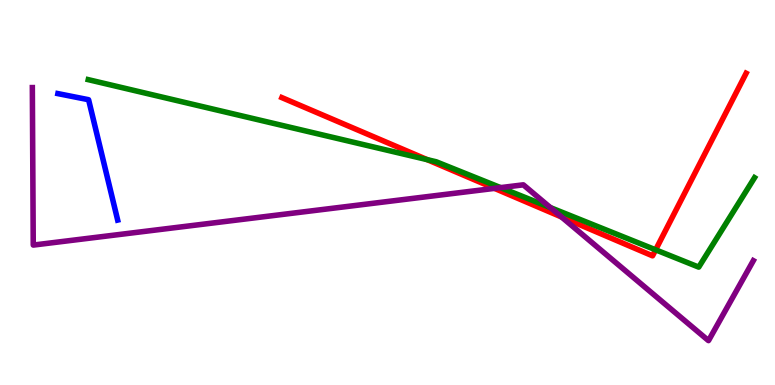[{'lines': ['blue', 'red'], 'intersections': []}, {'lines': ['green', 'red'], 'intersections': [{'x': 5.51, 'y': 5.85}, {'x': 8.46, 'y': 3.51}]}, {'lines': ['purple', 'red'], 'intersections': [{'x': 6.38, 'y': 5.11}, {'x': 7.25, 'y': 4.36}]}, {'lines': ['blue', 'green'], 'intersections': []}, {'lines': ['blue', 'purple'], 'intersections': []}, {'lines': ['green', 'purple'], 'intersections': [{'x': 6.46, 'y': 5.13}, {'x': 7.1, 'y': 4.61}]}]